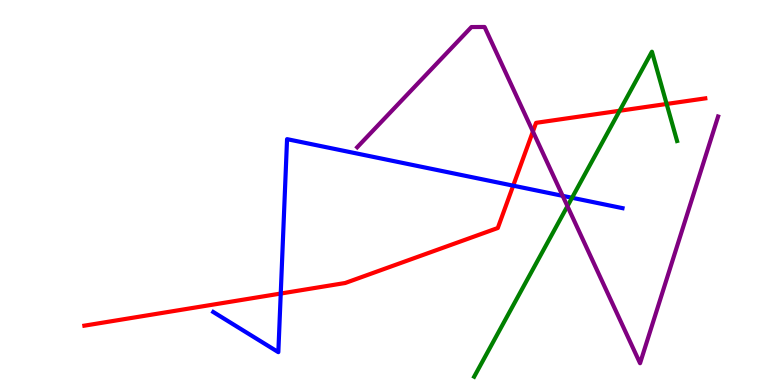[{'lines': ['blue', 'red'], 'intersections': [{'x': 3.62, 'y': 2.38}, {'x': 6.62, 'y': 5.18}]}, {'lines': ['green', 'red'], 'intersections': [{'x': 8.0, 'y': 7.12}, {'x': 8.6, 'y': 7.3}]}, {'lines': ['purple', 'red'], 'intersections': [{'x': 6.88, 'y': 6.58}]}, {'lines': ['blue', 'green'], 'intersections': [{'x': 7.38, 'y': 4.86}]}, {'lines': ['blue', 'purple'], 'intersections': [{'x': 7.26, 'y': 4.91}]}, {'lines': ['green', 'purple'], 'intersections': [{'x': 7.32, 'y': 4.64}]}]